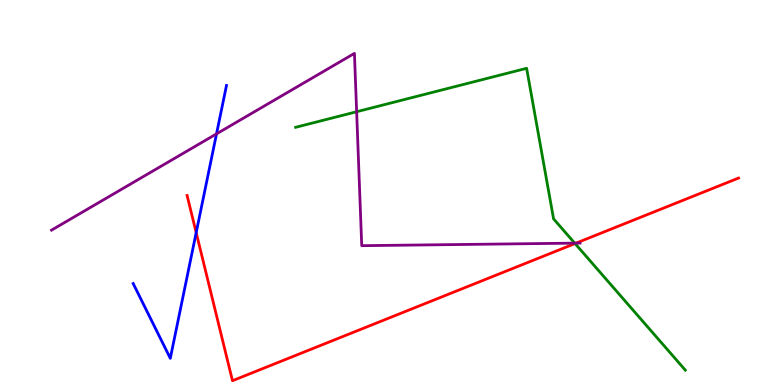[{'lines': ['blue', 'red'], 'intersections': [{'x': 2.53, 'y': 3.96}]}, {'lines': ['green', 'red'], 'intersections': [{'x': 7.42, 'y': 3.67}]}, {'lines': ['purple', 'red'], 'intersections': [{'x': 7.43, 'y': 3.69}]}, {'lines': ['blue', 'green'], 'intersections': []}, {'lines': ['blue', 'purple'], 'intersections': [{'x': 2.79, 'y': 6.52}]}, {'lines': ['green', 'purple'], 'intersections': [{'x': 4.6, 'y': 7.1}, {'x': 7.42, 'y': 3.68}]}]